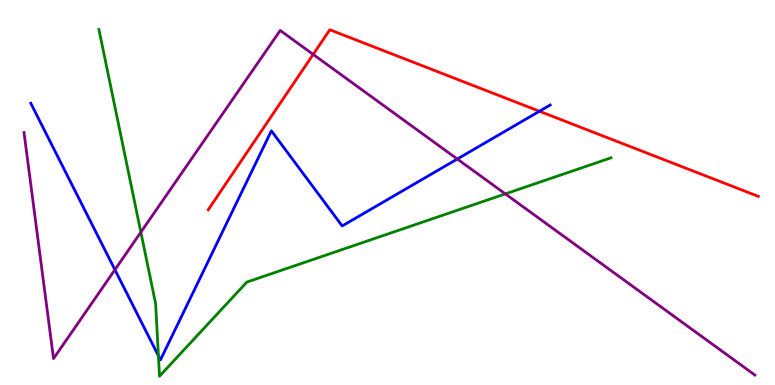[{'lines': ['blue', 'red'], 'intersections': [{'x': 6.96, 'y': 7.11}]}, {'lines': ['green', 'red'], 'intersections': []}, {'lines': ['purple', 'red'], 'intersections': [{'x': 4.04, 'y': 8.59}]}, {'lines': ['blue', 'green'], 'intersections': [{'x': 2.04, 'y': 0.759}]}, {'lines': ['blue', 'purple'], 'intersections': [{'x': 1.48, 'y': 2.99}, {'x': 5.9, 'y': 5.87}]}, {'lines': ['green', 'purple'], 'intersections': [{'x': 1.82, 'y': 3.97}, {'x': 6.52, 'y': 4.96}]}]